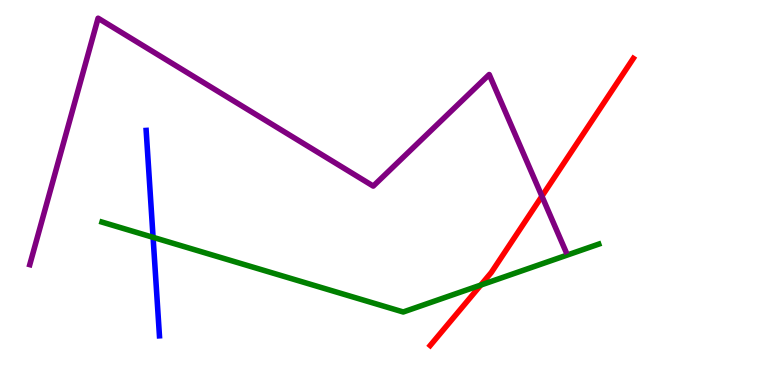[{'lines': ['blue', 'red'], 'intersections': []}, {'lines': ['green', 'red'], 'intersections': [{'x': 6.2, 'y': 2.6}]}, {'lines': ['purple', 'red'], 'intersections': [{'x': 6.99, 'y': 4.9}]}, {'lines': ['blue', 'green'], 'intersections': [{'x': 1.98, 'y': 3.84}]}, {'lines': ['blue', 'purple'], 'intersections': []}, {'lines': ['green', 'purple'], 'intersections': []}]